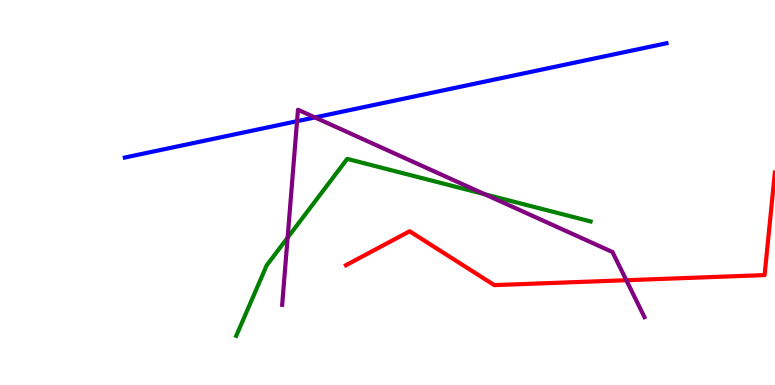[{'lines': ['blue', 'red'], 'intersections': []}, {'lines': ['green', 'red'], 'intersections': []}, {'lines': ['purple', 'red'], 'intersections': [{'x': 8.08, 'y': 2.72}]}, {'lines': ['blue', 'green'], 'intersections': []}, {'lines': ['blue', 'purple'], 'intersections': [{'x': 3.83, 'y': 6.85}, {'x': 4.06, 'y': 6.95}]}, {'lines': ['green', 'purple'], 'intersections': [{'x': 3.71, 'y': 3.83}, {'x': 6.25, 'y': 4.95}]}]